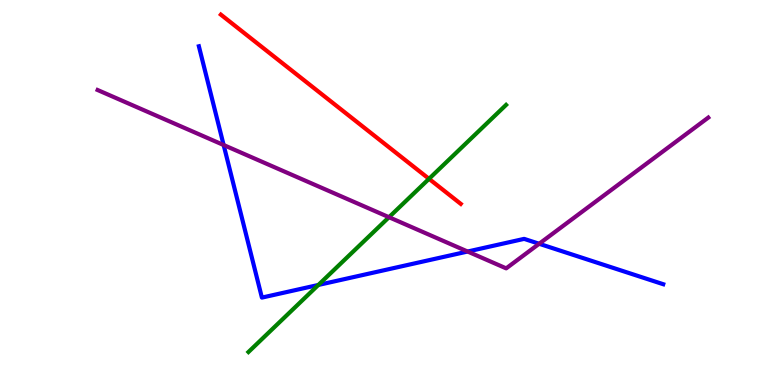[{'lines': ['blue', 'red'], 'intersections': []}, {'lines': ['green', 'red'], 'intersections': [{'x': 5.54, 'y': 5.36}]}, {'lines': ['purple', 'red'], 'intersections': []}, {'lines': ['blue', 'green'], 'intersections': [{'x': 4.11, 'y': 2.6}]}, {'lines': ['blue', 'purple'], 'intersections': [{'x': 2.89, 'y': 6.23}, {'x': 6.03, 'y': 3.47}, {'x': 6.96, 'y': 3.67}]}, {'lines': ['green', 'purple'], 'intersections': [{'x': 5.02, 'y': 4.36}]}]